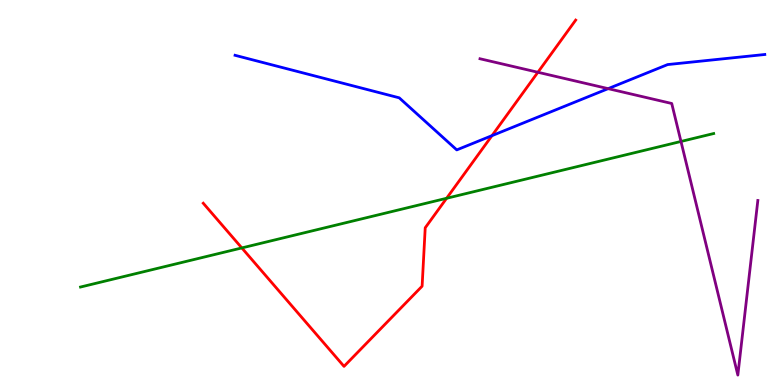[{'lines': ['blue', 'red'], 'intersections': [{'x': 6.35, 'y': 6.48}]}, {'lines': ['green', 'red'], 'intersections': [{'x': 3.12, 'y': 3.56}, {'x': 5.76, 'y': 4.85}]}, {'lines': ['purple', 'red'], 'intersections': [{'x': 6.94, 'y': 8.12}]}, {'lines': ['blue', 'green'], 'intersections': []}, {'lines': ['blue', 'purple'], 'intersections': [{'x': 7.85, 'y': 7.7}]}, {'lines': ['green', 'purple'], 'intersections': [{'x': 8.79, 'y': 6.33}]}]